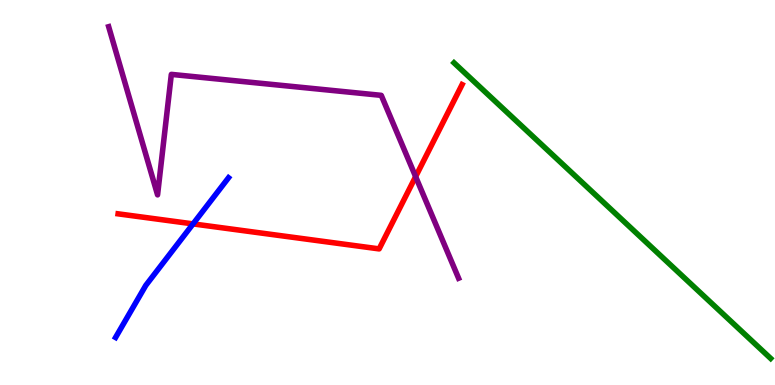[{'lines': ['blue', 'red'], 'intersections': [{'x': 2.49, 'y': 4.18}]}, {'lines': ['green', 'red'], 'intersections': []}, {'lines': ['purple', 'red'], 'intersections': [{'x': 5.36, 'y': 5.41}]}, {'lines': ['blue', 'green'], 'intersections': []}, {'lines': ['blue', 'purple'], 'intersections': []}, {'lines': ['green', 'purple'], 'intersections': []}]